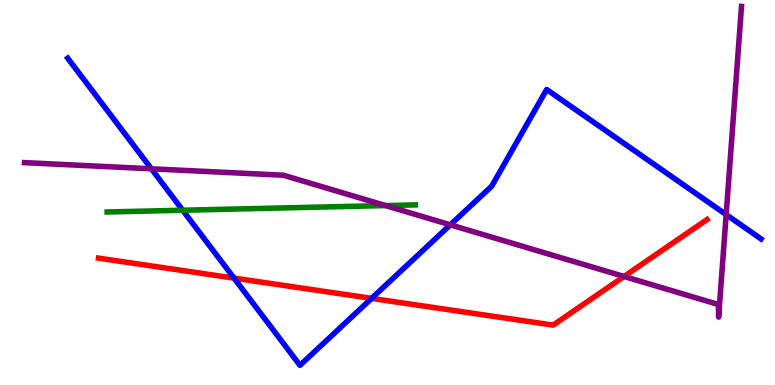[{'lines': ['blue', 'red'], 'intersections': [{'x': 3.02, 'y': 2.78}, {'x': 4.8, 'y': 2.25}]}, {'lines': ['green', 'red'], 'intersections': []}, {'lines': ['purple', 'red'], 'intersections': [{'x': 8.05, 'y': 2.82}]}, {'lines': ['blue', 'green'], 'intersections': [{'x': 2.36, 'y': 4.54}]}, {'lines': ['blue', 'purple'], 'intersections': [{'x': 1.95, 'y': 5.62}, {'x': 5.81, 'y': 4.16}, {'x': 9.37, 'y': 4.43}]}, {'lines': ['green', 'purple'], 'intersections': [{'x': 4.97, 'y': 4.66}]}]